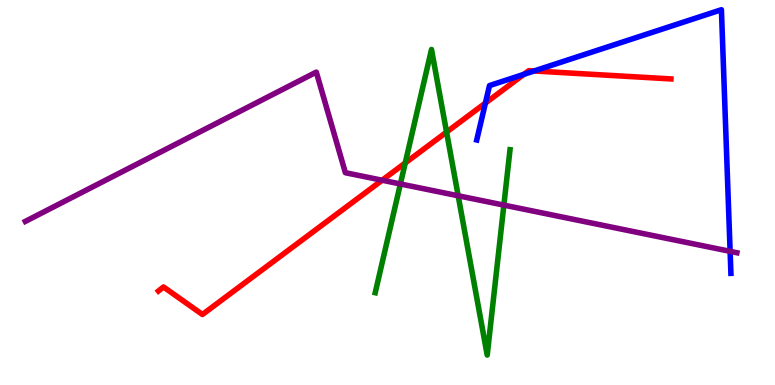[{'lines': ['blue', 'red'], 'intersections': [{'x': 6.26, 'y': 7.32}, {'x': 6.76, 'y': 8.07}, {'x': 6.89, 'y': 8.16}]}, {'lines': ['green', 'red'], 'intersections': [{'x': 5.23, 'y': 5.77}, {'x': 5.76, 'y': 6.57}]}, {'lines': ['purple', 'red'], 'intersections': [{'x': 4.93, 'y': 5.32}]}, {'lines': ['blue', 'green'], 'intersections': []}, {'lines': ['blue', 'purple'], 'intersections': [{'x': 9.42, 'y': 3.47}]}, {'lines': ['green', 'purple'], 'intersections': [{'x': 5.17, 'y': 5.22}, {'x': 5.91, 'y': 4.91}, {'x': 6.5, 'y': 4.67}]}]